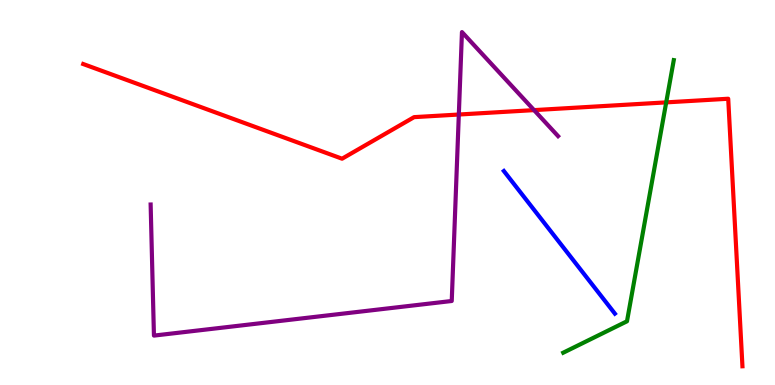[{'lines': ['blue', 'red'], 'intersections': []}, {'lines': ['green', 'red'], 'intersections': [{'x': 8.6, 'y': 7.34}]}, {'lines': ['purple', 'red'], 'intersections': [{'x': 5.92, 'y': 7.03}, {'x': 6.89, 'y': 7.14}]}, {'lines': ['blue', 'green'], 'intersections': []}, {'lines': ['blue', 'purple'], 'intersections': []}, {'lines': ['green', 'purple'], 'intersections': []}]